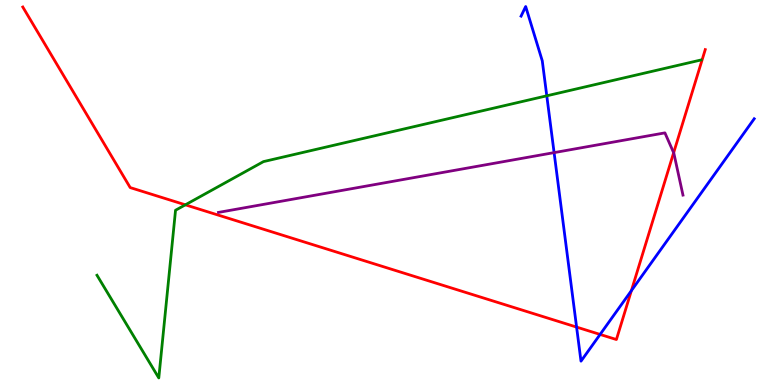[{'lines': ['blue', 'red'], 'intersections': [{'x': 7.44, 'y': 1.5}, {'x': 7.74, 'y': 1.31}, {'x': 8.15, 'y': 2.45}]}, {'lines': ['green', 'red'], 'intersections': [{'x': 2.39, 'y': 4.68}]}, {'lines': ['purple', 'red'], 'intersections': [{'x': 8.69, 'y': 6.03}]}, {'lines': ['blue', 'green'], 'intersections': [{'x': 7.06, 'y': 7.51}]}, {'lines': ['blue', 'purple'], 'intersections': [{'x': 7.15, 'y': 6.04}]}, {'lines': ['green', 'purple'], 'intersections': []}]